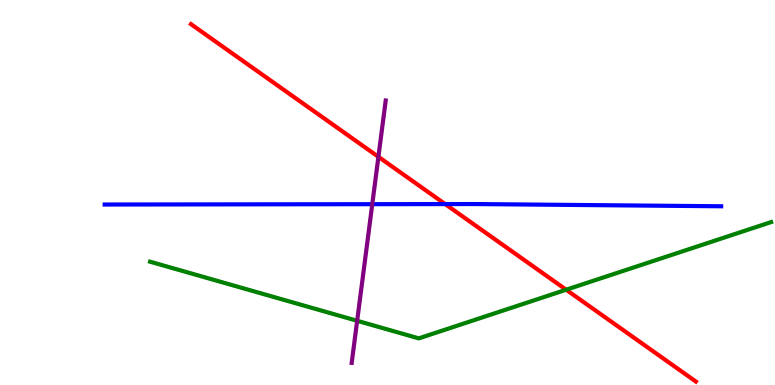[{'lines': ['blue', 'red'], 'intersections': [{'x': 5.74, 'y': 4.7}]}, {'lines': ['green', 'red'], 'intersections': [{'x': 7.31, 'y': 2.47}]}, {'lines': ['purple', 'red'], 'intersections': [{'x': 4.88, 'y': 5.93}]}, {'lines': ['blue', 'green'], 'intersections': []}, {'lines': ['blue', 'purple'], 'intersections': [{'x': 4.8, 'y': 4.7}]}, {'lines': ['green', 'purple'], 'intersections': [{'x': 4.61, 'y': 1.67}]}]